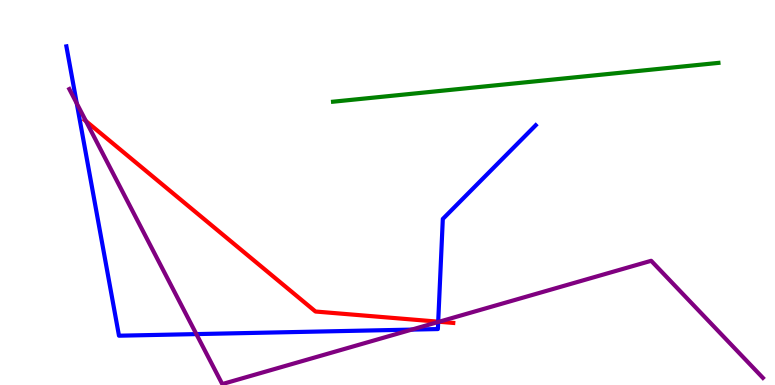[{'lines': ['blue', 'red'], 'intersections': [{'x': 5.65, 'y': 1.64}]}, {'lines': ['green', 'red'], 'intersections': []}, {'lines': ['purple', 'red'], 'intersections': [{'x': 1.11, 'y': 6.86}, {'x': 5.67, 'y': 1.64}]}, {'lines': ['blue', 'green'], 'intersections': []}, {'lines': ['blue', 'purple'], 'intersections': [{'x': 0.991, 'y': 7.31}, {'x': 2.53, 'y': 1.32}, {'x': 5.31, 'y': 1.44}, {'x': 5.65, 'y': 1.64}]}, {'lines': ['green', 'purple'], 'intersections': []}]